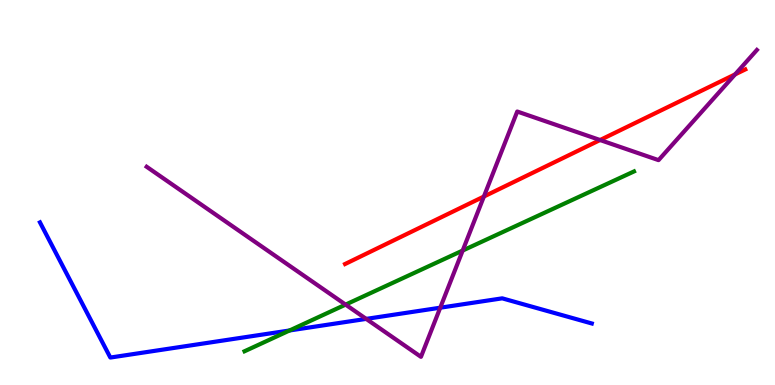[{'lines': ['blue', 'red'], 'intersections': []}, {'lines': ['green', 'red'], 'intersections': []}, {'lines': ['purple', 'red'], 'intersections': [{'x': 6.24, 'y': 4.9}, {'x': 7.74, 'y': 6.36}, {'x': 9.48, 'y': 8.07}]}, {'lines': ['blue', 'green'], 'intersections': [{'x': 3.74, 'y': 1.42}]}, {'lines': ['blue', 'purple'], 'intersections': [{'x': 4.73, 'y': 1.72}, {'x': 5.68, 'y': 2.01}]}, {'lines': ['green', 'purple'], 'intersections': [{'x': 4.46, 'y': 2.09}, {'x': 5.97, 'y': 3.49}]}]